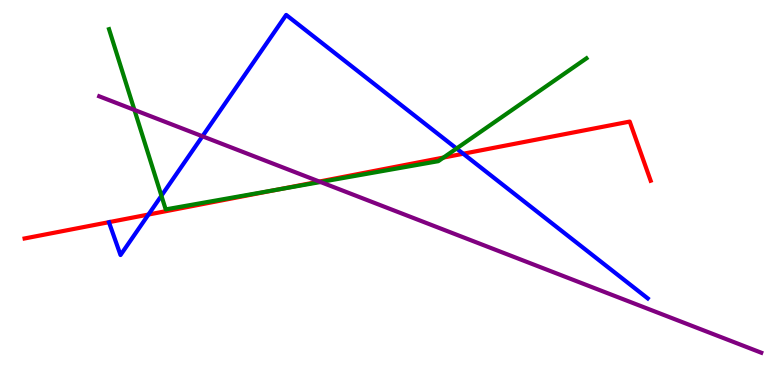[{'lines': ['blue', 'red'], 'intersections': [{'x': 1.92, 'y': 4.43}, {'x': 5.98, 'y': 6.01}]}, {'lines': ['green', 'red'], 'intersections': [{'x': 3.58, 'y': 5.07}, {'x': 5.72, 'y': 5.91}]}, {'lines': ['purple', 'red'], 'intersections': [{'x': 4.12, 'y': 5.28}]}, {'lines': ['blue', 'green'], 'intersections': [{'x': 2.08, 'y': 4.92}, {'x': 5.89, 'y': 6.14}]}, {'lines': ['blue', 'purple'], 'intersections': [{'x': 2.61, 'y': 6.46}]}, {'lines': ['green', 'purple'], 'intersections': [{'x': 1.73, 'y': 7.14}, {'x': 4.14, 'y': 5.27}]}]